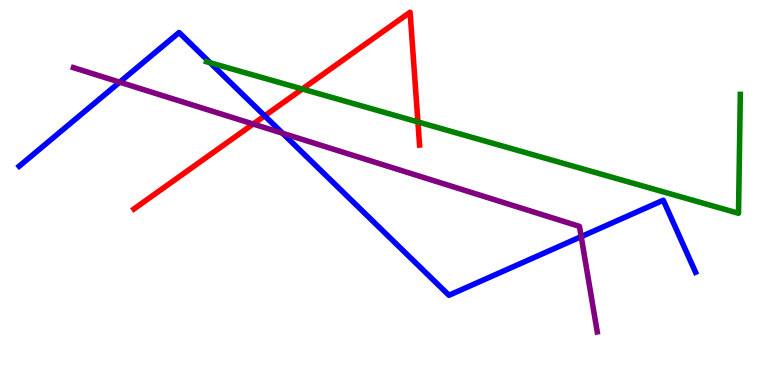[{'lines': ['blue', 'red'], 'intersections': [{'x': 3.42, 'y': 6.99}]}, {'lines': ['green', 'red'], 'intersections': [{'x': 3.9, 'y': 7.69}, {'x': 5.39, 'y': 6.83}]}, {'lines': ['purple', 'red'], 'intersections': [{'x': 3.27, 'y': 6.78}]}, {'lines': ['blue', 'green'], 'intersections': [{'x': 2.71, 'y': 8.37}]}, {'lines': ['blue', 'purple'], 'intersections': [{'x': 1.54, 'y': 7.87}, {'x': 3.65, 'y': 6.54}, {'x': 7.5, 'y': 3.85}]}, {'lines': ['green', 'purple'], 'intersections': []}]